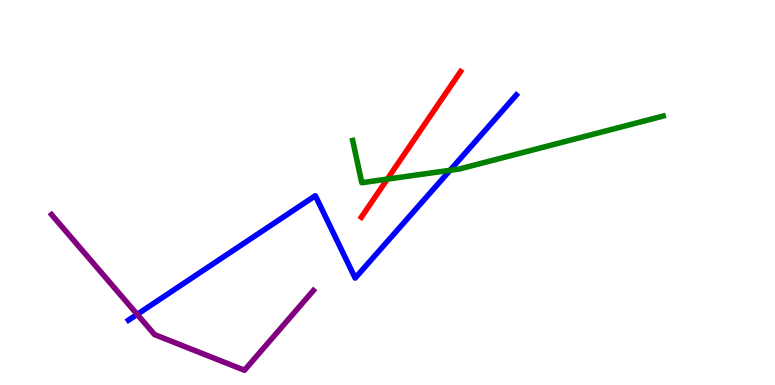[{'lines': ['blue', 'red'], 'intersections': []}, {'lines': ['green', 'red'], 'intersections': [{'x': 5.0, 'y': 5.35}]}, {'lines': ['purple', 'red'], 'intersections': []}, {'lines': ['blue', 'green'], 'intersections': [{'x': 5.81, 'y': 5.58}]}, {'lines': ['blue', 'purple'], 'intersections': [{'x': 1.77, 'y': 1.83}]}, {'lines': ['green', 'purple'], 'intersections': []}]